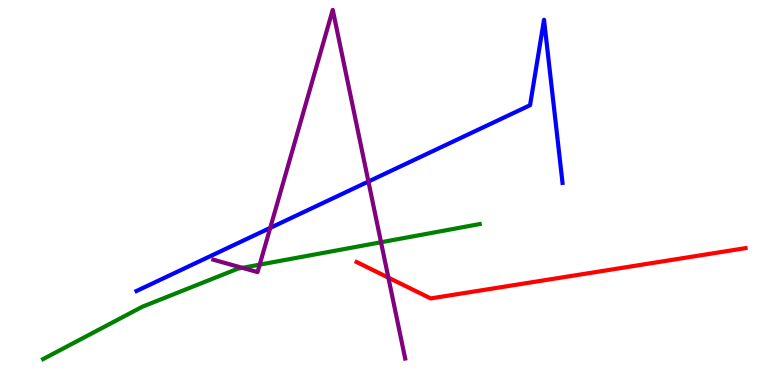[{'lines': ['blue', 'red'], 'intersections': []}, {'lines': ['green', 'red'], 'intersections': []}, {'lines': ['purple', 'red'], 'intersections': [{'x': 5.01, 'y': 2.79}]}, {'lines': ['blue', 'green'], 'intersections': []}, {'lines': ['blue', 'purple'], 'intersections': [{'x': 3.49, 'y': 4.08}, {'x': 4.75, 'y': 5.28}]}, {'lines': ['green', 'purple'], 'intersections': [{'x': 3.13, 'y': 3.04}, {'x': 3.35, 'y': 3.13}, {'x': 4.92, 'y': 3.71}]}]